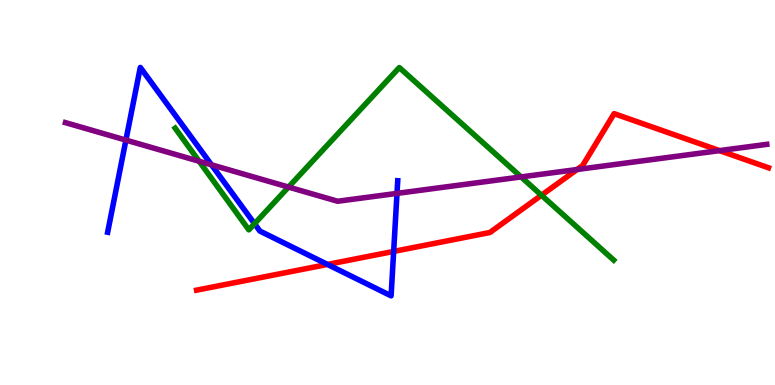[{'lines': ['blue', 'red'], 'intersections': [{'x': 4.23, 'y': 3.13}, {'x': 5.08, 'y': 3.47}]}, {'lines': ['green', 'red'], 'intersections': [{'x': 6.99, 'y': 4.93}]}, {'lines': ['purple', 'red'], 'intersections': [{'x': 7.45, 'y': 5.6}, {'x': 9.28, 'y': 6.09}]}, {'lines': ['blue', 'green'], 'intersections': [{'x': 3.28, 'y': 4.19}]}, {'lines': ['blue', 'purple'], 'intersections': [{'x': 1.62, 'y': 6.36}, {'x': 2.73, 'y': 5.72}, {'x': 5.12, 'y': 4.98}]}, {'lines': ['green', 'purple'], 'intersections': [{'x': 2.57, 'y': 5.81}, {'x': 3.72, 'y': 5.14}, {'x': 6.72, 'y': 5.4}]}]